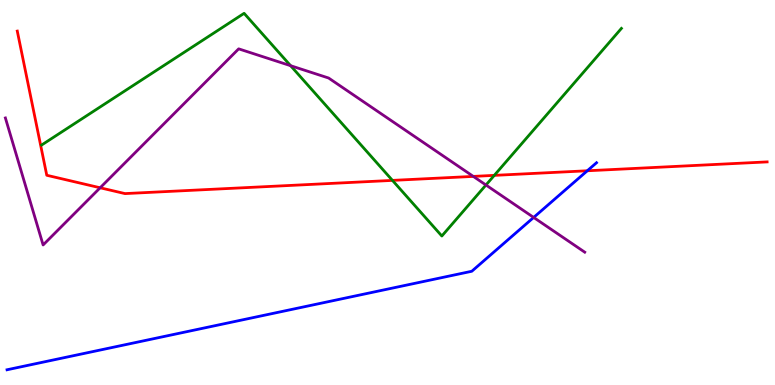[{'lines': ['blue', 'red'], 'intersections': [{'x': 7.58, 'y': 5.56}]}, {'lines': ['green', 'red'], 'intersections': [{'x': 5.06, 'y': 5.31}, {'x': 6.38, 'y': 5.45}]}, {'lines': ['purple', 'red'], 'intersections': [{'x': 1.29, 'y': 5.12}, {'x': 6.11, 'y': 5.42}]}, {'lines': ['blue', 'green'], 'intersections': []}, {'lines': ['blue', 'purple'], 'intersections': [{'x': 6.89, 'y': 4.35}]}, {'lines': ['green', 'purple'], 'intersections': [{'x': 3.75, 'y': 8.29}, {'x': 6.27, 'y': 5.19}]}]